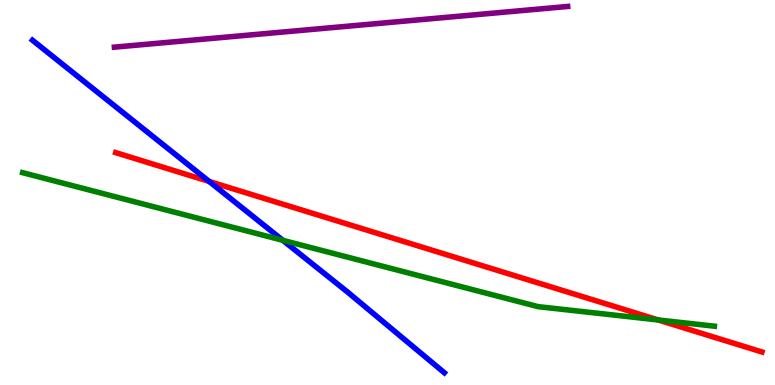[{'lines': ['blue', 'red'], 'intersections': [{'x': 2.7, 'y': 5.29}]}, {'lines': ['green', 'red'], 'intersections': [{'x': 8.49, 'y': 1.69}]}, {'lines': ['purple', 'red'], 'intersections': []}, {'lines': ['blue', 'green'], 'intersections': [{'x': 3.65, 'y': 3.76}]}, {'lines': ['blue', 'purple'], 'intersections': []}, {'lines': ['green', 'purple'], 'intersections': []}]